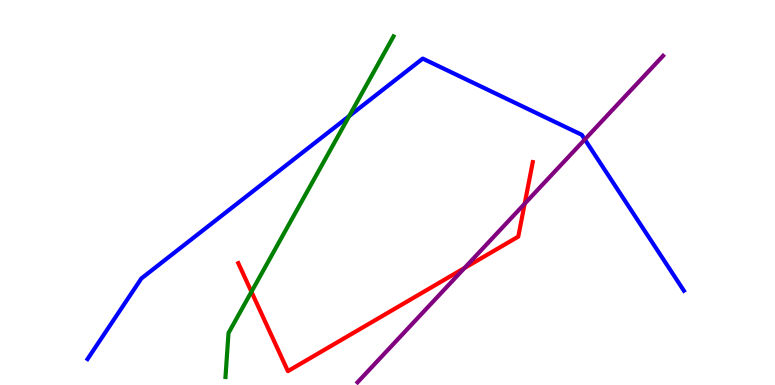[{'lines': ['blue', 'red'], 'intersections': []}, {'lines': ['green', 'red'], 'intersections': [{'x': 3.24, 'y': 2.42}]}, {'lines': ['purple', 'red'], 'intersections': [{'x': 5.99, 'y': 3.04}, {'x': 6.77, 'y': 4.71}]}, {'lines': ['blue', 'green'], 'intersections': [{'x': 4.51, 'y': 6.99}]}, {'lines': ['blue', 'purple'], 'intersections': [{'x': 7.55, 'y': 6.38}]}, {'lines': ['green', 'purple'], 'intersections': []}]